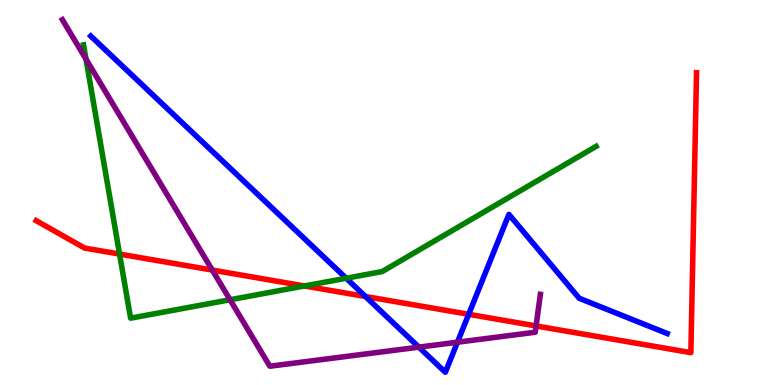[{'lines': ['blue', 'red'], 'intersections': [{'x': 4.72, 'y': 2.3}, {'x': 6.05, 'y': 1.84}]}, {'lines': ['green', 'red'], 'intersections': [{'x': 1.54, 'y': 3.4}, {'x': 3.93, 'y': 2.57}]}, {'lines': ['purple', 'red'], 'intersections': [{'x': 2.74, 'y': 2.99}, {'x': 6.92, 'y': 1.53}]}, {'lines': ['blue', 'green'], 'intersections': [{'x': 4.47, 'y': 2.77}]}, {'lines': ['blue', 'purple'], 'intersections': [{'x': 5.4, 'y': 0.983}, {'x': 5.9, 'y': 1.11}]}, {'lines': ['green', 'purple'], 'intersections': [{'x': 1.11, 'y': 8.46}, {'x': 2.97, 'y': 2.21}]}]